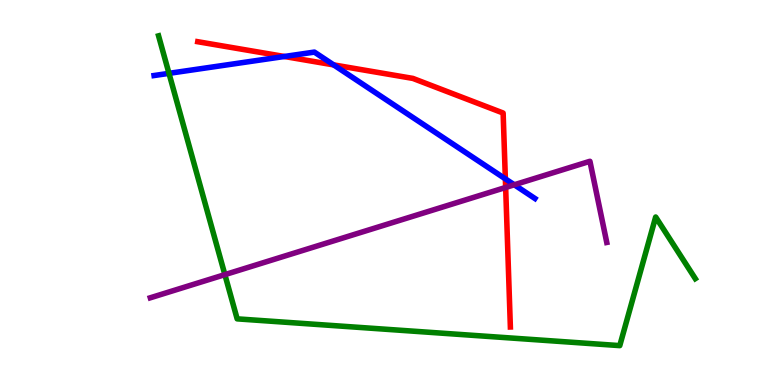[{'lines': ['blue', 'red'], 'intersections': [{'x': 3.67, 'y': 8.53}, {'x': 4.31, 'y': 8.31}, {'x': 6.52, 'y': 5.35}]}, {'lines': ['green', 'red'], 'intersections': []}, {'lines': ['purple', 'red'], 'intersections': [{'x': 6.52, 'y': 5.13}]}, {'lines': ['blue', 'green'], 'intersections': [{'x': 2.18, 'y': 8.09}]}, {'lines': ['blue', 'purple'], 'intersections': [{'x': 6.64, 'y': 5.2}]}, {'lines': ['green', 'purple'], 'intersections': [{'x': 2.9, 'y': 2.87}]}]